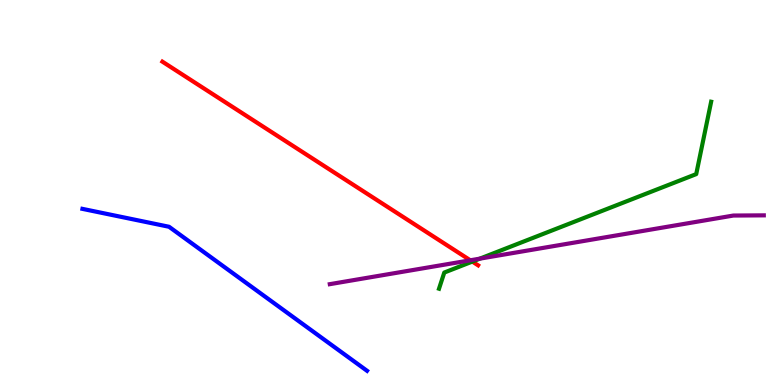[{'lines': ['blue', 'red'], 'intersections': []}, {'lines': ['green', 'red'], 'intersections': [{'x': 6.09, 'y': 3.21}]}, {'lines': ['purple', 'red'], 'intersections': [{'x': 6.07, 'y': 3.24}]}, {'lines': ['blue', 'green'], 'intersections': []}, {'lines': ['blue', 'purple'], 'intersections': []}, {'lines': ['green', 'purple'], 'intersections': [{'x': 6.19, 'y': 3.28}]}]